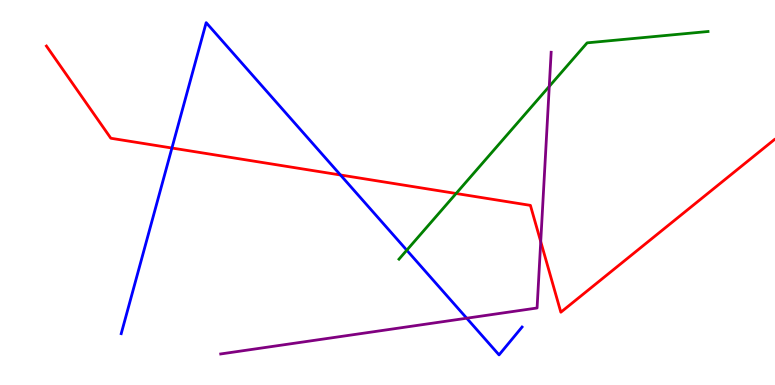[{'lines': ['blue', 'red'], 'intersections': [{'x': 2.22, 'y': 6.16}, {'x': 4.39, 'y': 5.45}]}, {'lines': ['green', 'red'], 'intersections': [{'x': 5.89, 'y': 4.97}]}, {'lines': ['purple', 'red'], 'intersections': [{'x': 6.98, 'y': 3.72}]}, {'lines': ['blue', 'green'], 'intersections': [{'x': 5.25, 'y': 3.5}]}, {'lines': ['blue', 'purple'], 'intersections': [{'x': 6.02, 'y': 1.73}]}, {'lines': ['green', 'purple'], 'intersections': [{'x': 7.09, 'y': 7.76}]}]